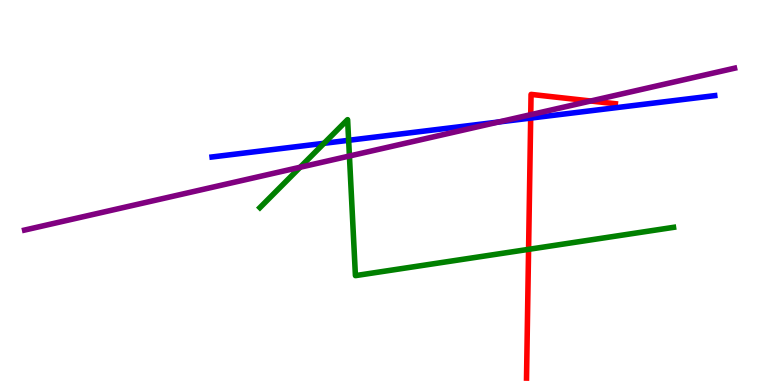[{'lines': ['blue', 'red'], 'intersections': [{'x': 6.85, 'y': 6.93}]}, {'lines': ['green', 'red'], 'intersections': [{'x': 6.82, 'y': 3.52}]}, {'lines': ['purple', 'red'], 'intersections': [{'x': 6.85, 'y': 7.02}, {'x': 7.62, 'y': 7.38}]}, {'lines': ['blue', 'green'], 'intersections': [{'x': 4.18, 'y': 6.28}, {'x': 4.5, 'y': 6.36}]}, {'lines': ['blue', 'purple'], 'intersections': [{'x': 6.43, 'y': 6.83}]}, {'lines': ['green', 'purple'], 'intersections': [{'x': 3.87, 'y': 5.66}, {'x': 4.51, 'y': 5.95}]}]